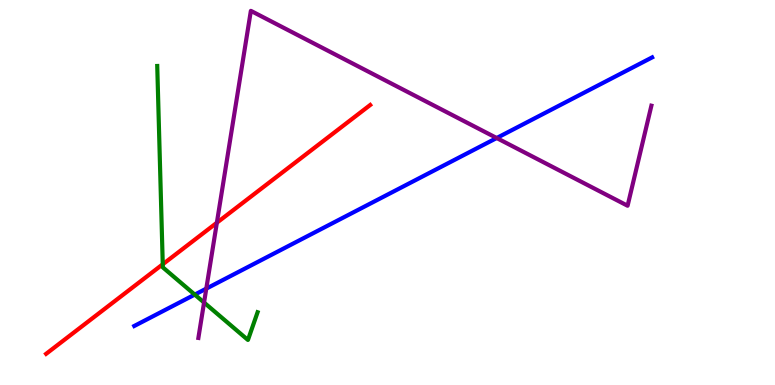[{'lines': ['blue', 'red'], 'intersections': []}, {'lines': ['green', 'red'], 'intersections': [{'x': 2.1, 'y': 3.14}]}, {'lines': ['purple', 'red'], 'intersections': [{'x': 2.8, 'y': 4.21}]}, {'lines': ['blue', 'green'], 'intersections': [{'x': 2.51, 'y': 2.35}]}, {'lines': ['blue', 'purple'], 'intersections': [{'x': 2.66, 'y': 2.5}, {'x': 6.41, 'y': 6.42}]}, {'lines': ['green', 'purple'], 'intersections': [{'x': 2.63, 'y': 2.14}]}]